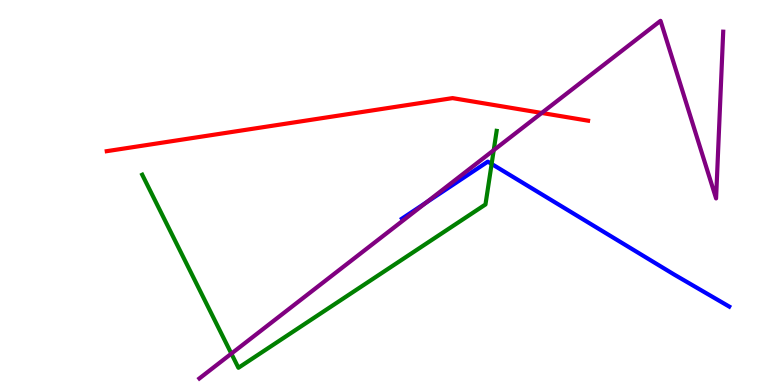[{'lines': ['blue', 'red'], 'intersections': []}, {'lines': ['green', 'red'], 'intersections': []}, {'lines': ['purple', 'red'], 'intersections': [{'x': 6.99, 'y': 7.07}]}, {'lines': ['blue', 'green'], 'intersections': [{'x': 6.34, 'y': 5.74}]}, {'lines': ['blue', 'purple'], 'intersections': [{'x': 5.5, 'y': 4.74}]}, {'lines': ['green', 'purple'], 'intersections': [{'x': 2.99, 'y': 0.815}, {'x': 6.37, 'y': 6.1}]}]